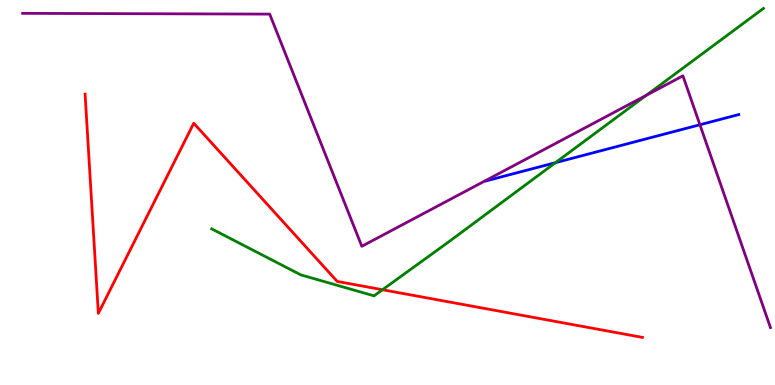[{'lines': ['blue', 'red'], 'intersections': []}, {'lines': ['green', 'red'], 'intersections': [{'x': 4.94, 'y': 2.47}]}, {'lines': ['purple', 'red'], 'intersections': []}, {'lines': ['blue', 'green'], 'intersections': [{'x': 7.17, 'y': 5.77}]}, {'lines': ['blue', 'purple'], 'intersections': [{'x': 9.03, 'y': 6.76}]}, {'lines': ['green', 'purple'], 'intersections': [{'x': 8.34, 'y': 7.53}]}]